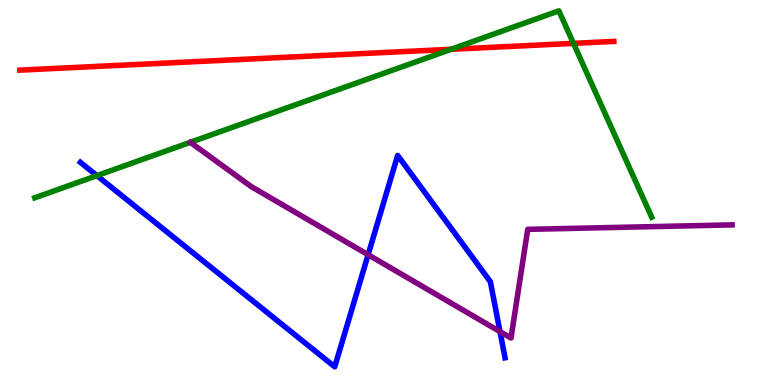[{'lines': ['blue', 'red'], 'intersections': []}, {'lines': ['green', 'red'], 'intersections': [{'x': 5.82, 'y': 8.72}, {'x': 7.4, 'y': 8.87}]}, {'lines': ['purple', 'red'], 'intersections': []}, {'lines': ['blue', 'green'], 'intersections': [{'x': 1.25, 'y': 5.44}]}, {'lines': ['blue', 'purple'], 'intersections': [{'x': 4.75, 'y': 3.38}, {'x': 6.45, 'y': 1.39}]}, {'lines': ['green', 'purple'], 'intersections': []}]